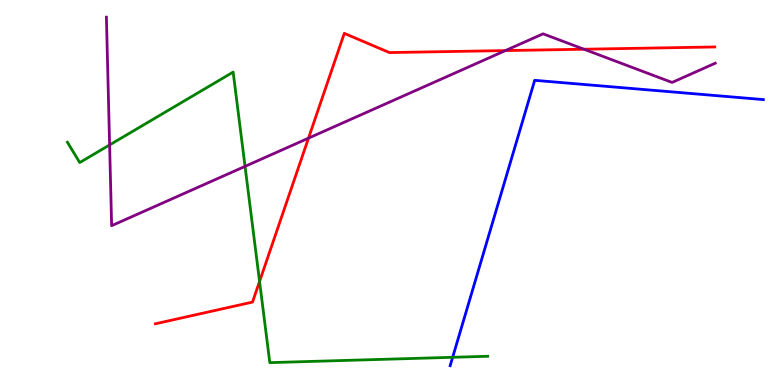[{'lines': ['blue', 'red'], 'intersections': []}, {'lines': ['green', 'red'], 'intersections': [{'x': 3.35, 'y': 2.69}]}, {'lines': ['purple', 'red'], 'intersections': [{'x': 3.98, 'y': 6.41}, {'x': 6.52, 'y': 8.69}, {'x': 7.53, 'y': 8.72}]}, {'lines': ['blue', 'green'], 'intersections': [{'x': 5.84, 'y': 0.72}]}, {'lines': ['blue', 'purple'], 'intersections': []}, {'lines': ['green', 'purple'], 'intersections': [{'x': 1.41, 'y': 6.24}, {'x': 3.16, 'y': 5.68}]}]